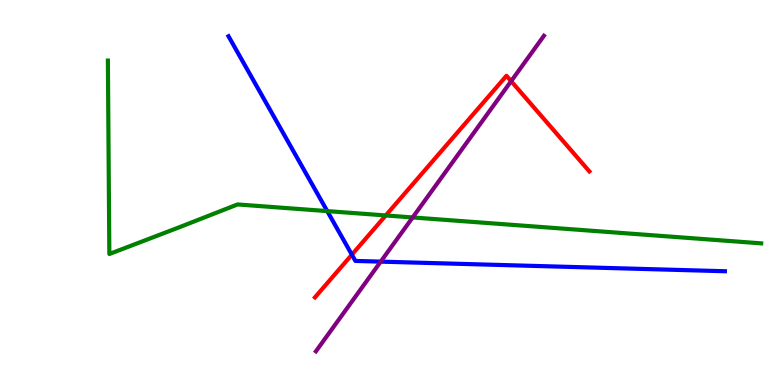[{'lines': ['blue', 'red'], 'intersections': [{'x': 4.54, 'y': 3.38}]}, {'lines': ['green', 'red'], 'intersections': [{'x': 4.98, 'y': 4.4}]}, {'lines': ['purple', 'red'], 'intersections': [{'x': 6.6, 'y': 7.89}]}, {'lines': ['blue', 'green'], 'intersections': [{'x': 4.22, 'y': 4.52}]}, {'lines': ['blue', 'purple'], 'intersections': [{'x': 4.91, 'y': 3.2}]}, {'lines': ['green', 'purple'], 'intersections': [{'x': 5.32, 'y': 4.35}]}]